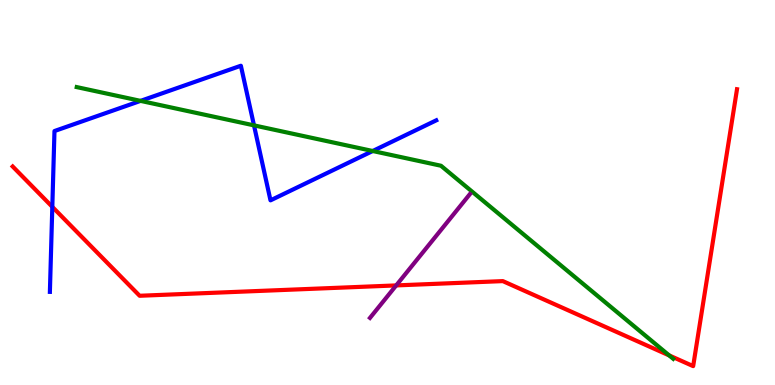[{'lines': ['blue', 'red'], 'intersections': [{'x': 0.675, 'y': 4.63}]}, {'lines': ['green', 'red'], 'intersections': [{'x': 8.63, 'y': 0.769}]}, {'lines': ['purple', 'red'], 'intersections': [{'x': 5.11, 'y': 2.59}]}, {'lines': ['blue', 'green'], 'intersections': [{'x': 1.81, 'y': 7.38}, {'x': 3.28, 'y': 6.74}, {'x': 4.81, 'y': 6.08}]}, {'lines': ['blue', 'purple'], 'intersections': []}, {'lines': ['green', 'purple'], 'intersections': []}]